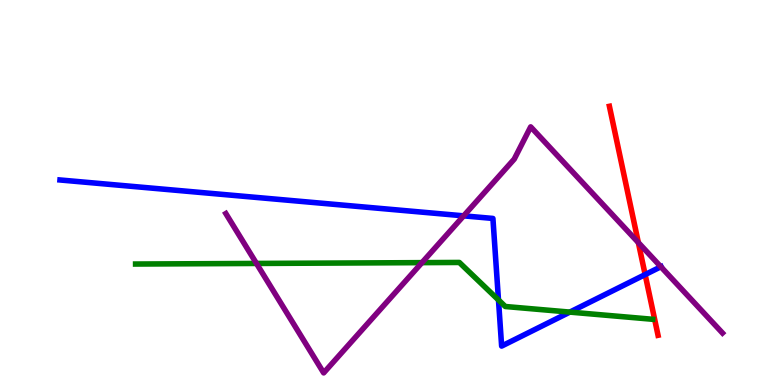[{'lines': ['blue', 'red'], 'intersections': [{'x': 8.32, 'y': 2.87}]}, {'lines': ['green', 'red'], 'intersections': []}, {'lines': ['purple', 'red'], 'intersections': [{'x': 8.24, 'y': 3.7}]}, {'lines': ['blue', 'green'], 'intersections': [{'x': 6.43, 'y': 2.21}, {'x': 7.35, 'y': 1.89}]}, {'lines': ['blue', 'purple'], 'intersections': [{'x': 5.98, 'y': 4.39}, {'x': 8.53, 'y': 3.07}]}, {'lines': ['green', 'purple'], 'intersections': [{'x': 3.31, 'y': 3.16}, {'x': 5.44, 'y': 3.18}]}]